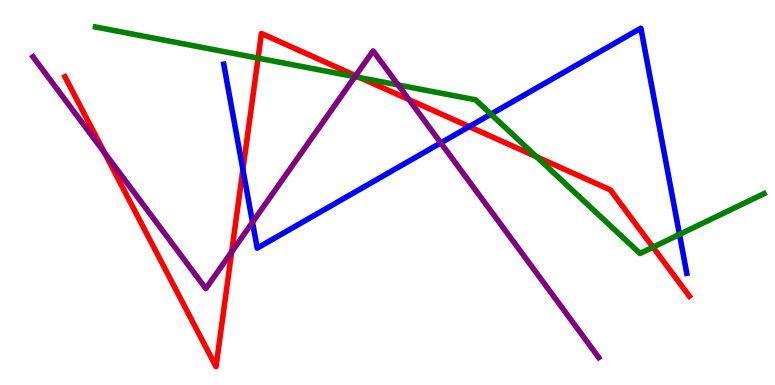[{'lines': ['blue', 'red'], 'intersections': [{'x': 3.13, 'y': 5.6}, {'x': 6.05, 'y': 6.71}]}, {'lines': ['green', 'red'], 'intersections': [{'x': 3.33, 'y': 8.49}, {'x': 4.65, 'y': 7.98}, {'x': 6.92, 'y': 5.93}, {'x': 8.43, 'y': 3.58}]}, {'lines': ['purple', 'red'], 'intersections': [{'x': 1.35, 'y': 6.03}, {'x': 2.99, 'y': 3.46}, {'x': 4.59, 'y': 8.03}, {'x': 5.28, 'y': 7.41}]}, {'lines': ['blue', 'green'], 'intersections': [{'x': 6.33, 'y': 7.03}, {'x': 8.77, 'y': 3.91}]}, {'lines': ['blue', 'purple'], 'intersections': [{'x': 3.26, 'y': 4.23}, {'x': 5.69, 'y': 6.29}]}, {'lines': ['green', 'purple'], 'intersections': [{'x': 4.58, 'y': 8.01}, {'x': 5.14, 'y': 7.79}]}]